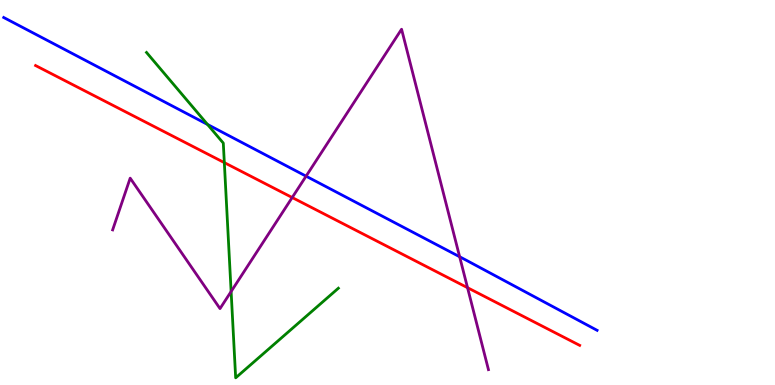[{'lines': ['blue', 'red'], 'intersections': []}, {'lines': ['green', 'red'], 'intersections': [{'x': 2.89, 'y': 5.78}]}, {'lines': ['purple', 'red'], 'intersections': [{'x': 3.77, 'y': 4.87}, {'x': 6.03, 'y': 2.53}]}, {'lines': ['blue', 'green'], 'intersections': [{'x': 2.68, 'y': 6.77}]}, {'lines': ['blue', 'purple'], 'intersections': [{'x': 3.95, 'y': 5.42}, {'x': 5.93, 'y': 3.33}]}, {'lines': ['green', 'purple'], 'intersections': [{'x': 2.98, 'y': 2.43}]}]